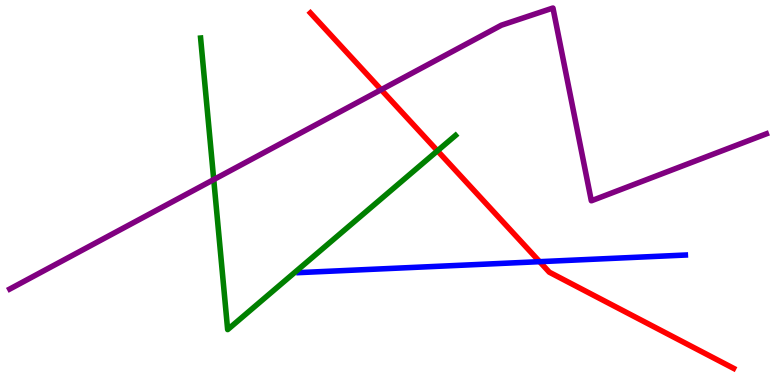[{'lines': ['blue', 'red'], 'intersections': [{'x': 6.96, 'y': 3.2}]}, {'lines': ['green', 'red'], 'intersections': [{'x': 5.64, 'y': 6.08}]}, {'lines': ['purple', 'red'], 'intersections': [{'x': 4.92, 'y': 7.67}]}, {'lines': ['blue', 'green'], 'intersections': []}, {'lines': ['blue', 'purple'], 'intersections': []}, {'lines': ['green', 'purple'], 'intersections': [{'x': 2.76, 'y': 5.34}]}]